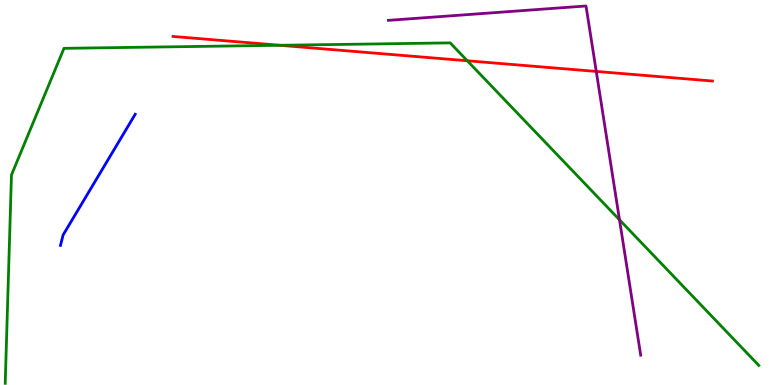[{'lines': ['blue', 'red'], 'intersections': []}, {'lines': ['green', 'red'], 'intersections': [{'x': 3.61, 'y': 8.82}, {'x': 6.03, 'y': 8.42}]}, {'lines': ['purple', 'red'], 'intersections': [{'x': 7.69, 'y': 8.14}]}, {'lines': ['blue', 'green'], 'intersections': []}, {'lines': ['blue', 'purple'], 'intersections': []}, {'lines': ['green', 'purple'], 'intersections': [{'x': 7.99, 'y': 4.29}]}]